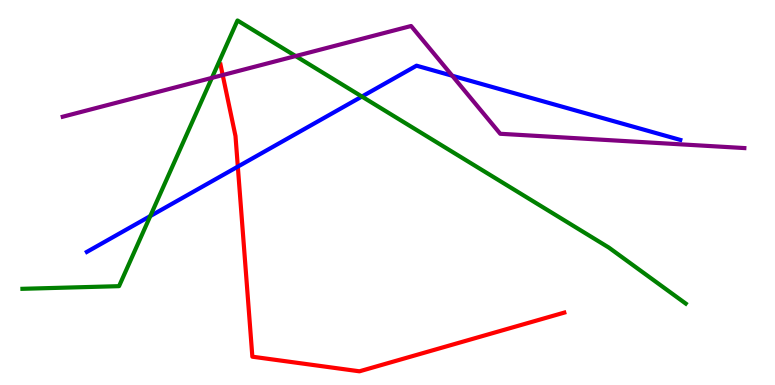[{'lines': ['blue', 'red'], 'intersections': [{'x': 3.07, 'y': 5.67}]}, {'lines': ['green', 'red'], 'intersections': []}, {'lines': ['purple', 'red'], 'intersections': [{'x': 2.87, 'y': 8.05}]}, {'lines': ['blue', 'green'], 'intersections': [{'x': 1.94, 'y': 4.39}, {'x': 4.67, 'y': 7.49}]}, {'lines': ['blue', 'purple'], 'intersections': [{'x': 5.84, 'y': 8.03}]}, {'lines': ['green', 'purple'], 'intersections': [{'x': 2.73, 'y': 7.98}, {'x': 3.81, 'y': 8.54}]}]